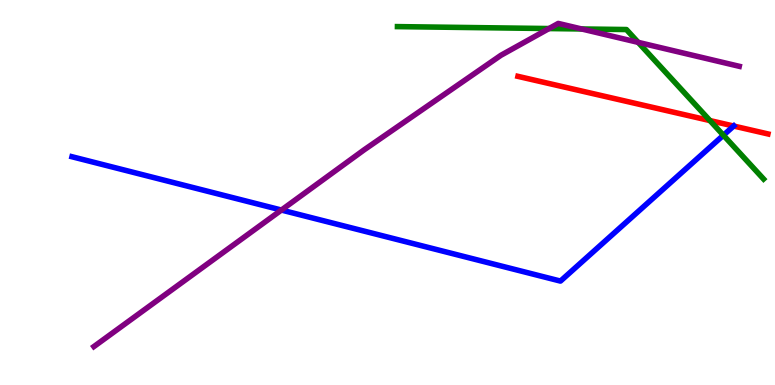[{'lines': ['blue', 'red'], 'intersections': [{'x': 9.47, 'y': 6.73}]}, {'lines': ['green', 'red'], 'intersections': [{'x': 9.16, 'y': 6.87}]}, {'lines': ['purple', 'red'], 'intersections': []}, {'lines': ['blue', 'green'], 'intersections': [{'x': 9.33, 'y': 6.49}]}, {'lines': ['blue', 'purple'], 'intersections': [{'x': 3.63, 'y': 4.54}]}, {'lines': ['green', 'purple'], 'intersections': [{'x': 7.08, 'y': 9.26}, {'x': 7.5, 'y': 9.25}, {'x': 8.23, 'y': 8.9}]}]